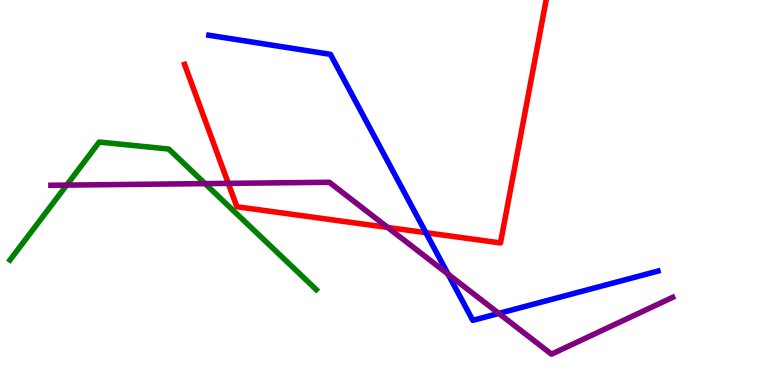[{'lines': ['blue', 'red'], 'intersections': [{'x': 5.5, 'y': 3.96}]}, {'lines': ['green', 'red'], 'intersections': []}, {'lines': ['purple', 'red'], 'intersections': [{'x': 2.95, 'y': 5.24}, {'x': 5.0, 'y': 4.09}]}, {'lines': ['blue', 'green'], 'intersections': []}, {'lines': ['blue', 'purple'], 'intersections': [{'x': 5.78, 'y': 2.88}, {'x': 6.44, 'y': 1.86}]}, {'lines': ['green', 'purple'], 'intersections': [{'x': 0.86, 'y': 5.19}, {'x': 2.65, 'y': 5.23}]}]